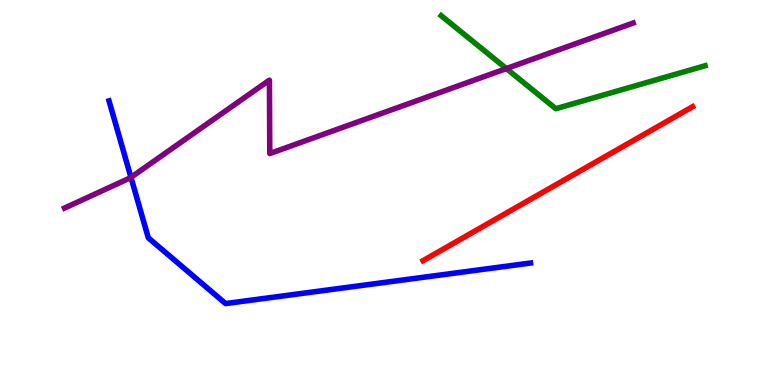[{'lines': ['blue', 'red'], 'intersections': []}, {'lines': ['green', 'red'], 'intersections': []}, {'lines': ['purple', 'red'], 'intersections': []}, {'lines': ['blue', 'green'], 'intersections': []}, {'lines': ['blue', 'purple'], 'intersections': [{'x': 1.69, 'y': 5.39}]}, {'lines': ['green', 'purple'], 'intersections': [{'x': 6.53, 'y': 8.22}]}]